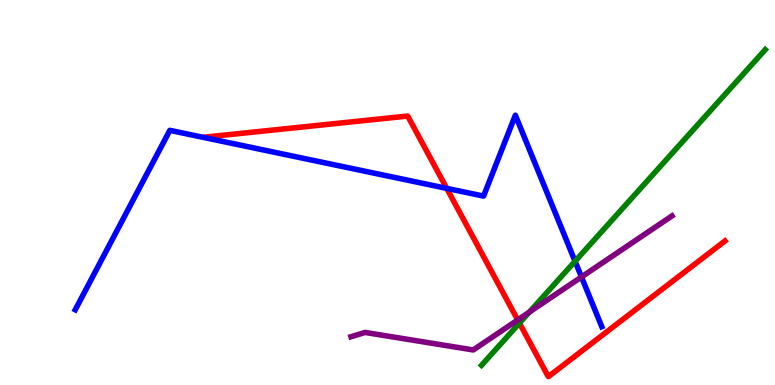[{'lines': ['blue', 'red'], 'intersections': [{'x': 5.76, 'y': 5.11}]}, {'lines': ['green', 'red'], 'intersections': [{'x': 6.7, 'y': 1.61}]}, {'lines': ['purple', 'red'], 'intersections': [{'x': 6.68, 'y': 1.69}]}, {'lines': ['blue', 'green'], 'intersections': [{'x': 7.42, 'y': 3.21}]}, {'lines': ['blue', 'purple'], 'intersections': [{'x': 7.5, 'y': 2.81}]}, {'lines': ['green', 'purple'], 'intersections': [{'x': 6.83, 'y': 1.89}]}]